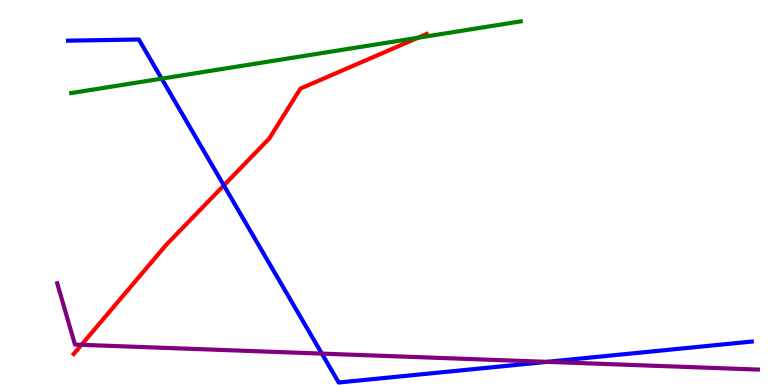[{'lines': ['blue', 'red'], 'intersections': [{'x': 2.89, 'y': 5.18}]}, {'lines': ['green', 'red'], 'intersections': [{'x': 5.39, 'y': 9.02}]}, {'lines': ['purple', 'red'], 'intersections': [{'x': 1.05, 'y': 1.04}]}, {'lines': ['blue', 'green'], 'intersections': [{'x': 2.09, 'y': 7.96}]}, {'lines': ['blue', 'purple'], 'intersections': [{'x': 4.15, 'y': 0.815}, {'x': 7.06, 'y': 0.601}]}, {'lines': ['green', 'purple'], 'intersections': []}]